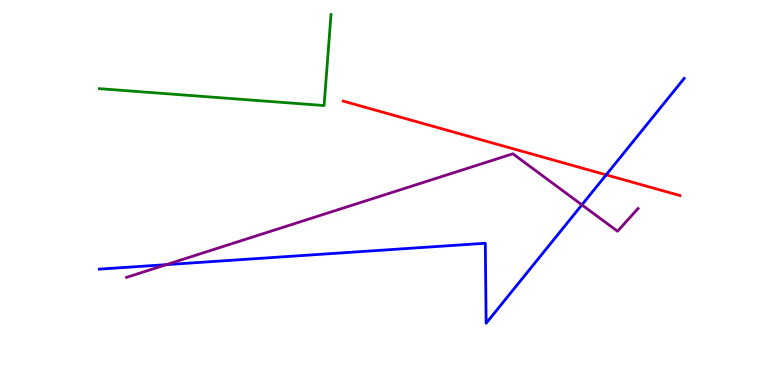[{'lines': ['blue', 'red'], 'intersections': [{'x': 7.82, 'y': 5.46}]}, {'lines': ['green', 'red'], 'intersections': []}, {'lines': ['purple', 'red'], 'intersections': []}, {'lines': ['blue', 'green'], 'intersections': []}, {'lines': ['blue', 'purple'], 'intersections': [{'x': 2.15, 'y': 3.13}, {'x': 7.51, 'y': 4.68}]}, {'lines': ['green', 'purple'], 'intersections': []}]